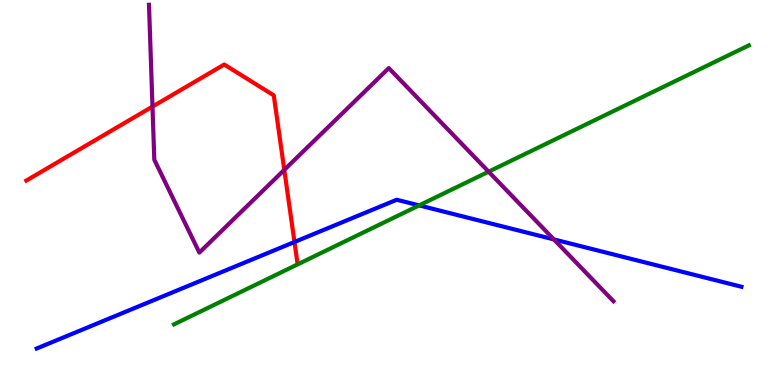[{'lines': ['blue', 'red'], 'intersections': [{'x': 3.8, 'y': 3.71}]}, {'lines': ['green', 'red'], 'intersections': []}, {'lines': ['purple', 'red'], 'intersections': [{'x': 1.97, 'y': 7.23}, {'x': 3.67, 'y': 5.59}]}, {'lines': ['blue', 'green'], 'intersections': [{'x': 5.41, 'y': 4.67}]}, {'lines': ['blue', 'purple'], 'intersections': [{'x': 7.15, 'y': 3.78}]}, {'lines': ['green', 'purple'], 'intersections': [{'x': 6.3, 'y': 5.54}]}]